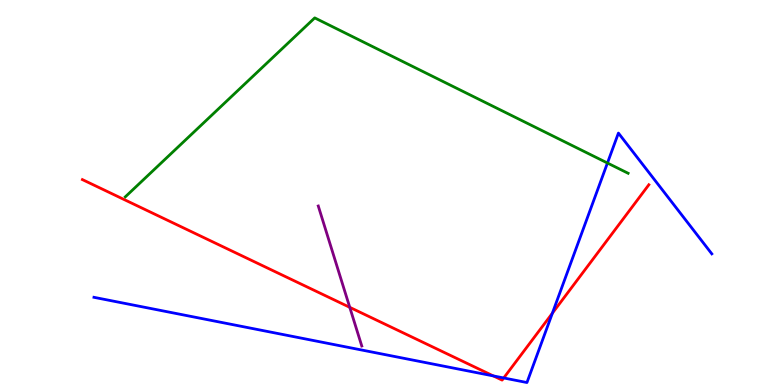[{'lines': ['blue', 'red'], 'intersections': [{'x': 6.37, 'y': 0.236}, {'x': 6.5, 'y': 0.183}, {'x': 7.13, 'y': 1.87}]}, {'lines': ['green', 'red'], 'intersections': []}, {'lines': ['purple', 'red'], 'intersections': [{'x': 4.51, 'y': 2.02}]}, {'lines': ['blue', 'green'], 'intersections': [{'x': 7.84, 'y': 5.77}]}, {'lines': ['blue', 'purple'], 'intersections': []}, {'lines': ['green', 'purple'], 'intersections': []}]